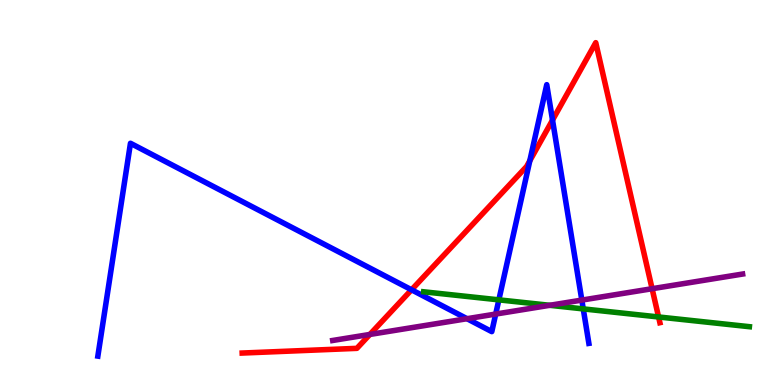[{'lines': ['blue', 'red'], 'intersections': [{'x': 5.31, 'y': 2.47}, {'x': 6.84, 'y': 5.82}, {'x': 7.13, 'y': 6.88}]}, {'lines': ['green', 'red'], 'intersections': [{'x': 8.5, 'y': 1.77}]}, {'lines': ['purple', 'red'], 'intersections': [{'x': 4.77, 'y': 1.31}, {'x': 8.41, 'y': 2.5}]}, {'lines': ['blue', 'green'], 'intersections': [{'x': 6.44, 'y': 2.21}, {'x': 7.53, 'y': 1.98}]}, {'lines': ['blue', 'purple'], 'intersections': [{'x': 6.03, 'y': 1.72}, {'x': 6.4, 'y': 1.84}, {'x': 7.51, 'y': 2.21}]}, {'lines': ['green', 'purple'], 'intersections': [{'x': 7.09, 'y': 2.07}]}]